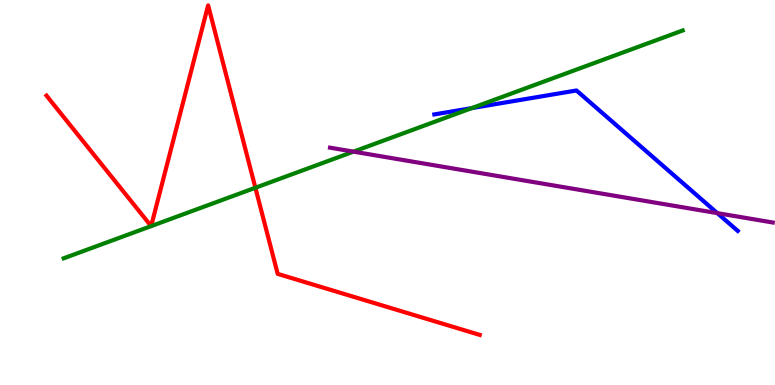[{'lines': ['blue', 'red'], 'intersections': []}, {'lines': ['green', 'red'], 'intersections': [{'x': 3.3, 'y': 5.12}]}, {'lines': ['purple', 'red'], 'intersections': []}, {'lines': ['blue', 'green'], 'intersections': [{'x': 6.09, 'y': 7.19}]}, {'lines': ['blue', 'purple'], 'intersections': [{'x': 9.26, 'y': 4.46}]}, {'lines': ['green', 'purple'], 'intersections': [{'x': 4.56, 'y': 6.06}]}]